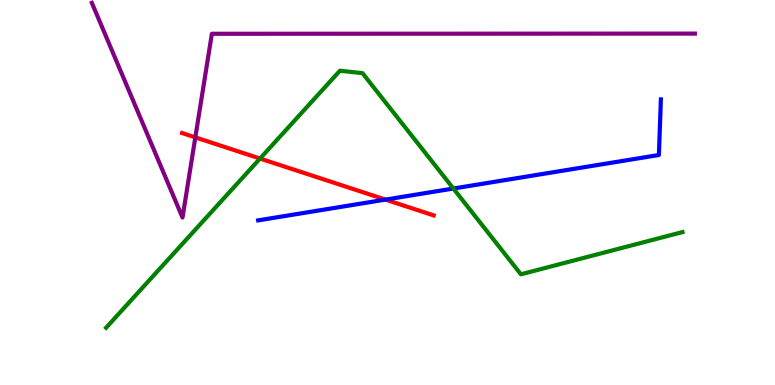[{'lines': ['blue', 'red'], 'intersections': [{'x': 4.97, 'y': 4.82}]}, {'lines': ['green', 'red'], 'intersections': [{'x': 3.36, 'y': 5.88}]}, {'lines': ['purple', 'red'], 'intersections': [{'x': 2.52, 'y': 6.43}]}, {'lines': ['blue', 'green'], 'intersections': [{'x': 5.85, 'y': 5.1}]}, {'lines': ['blue', 'purple'], 'intersections': []}, {'lines': ['green', 'purple'], 'intersections': []}]